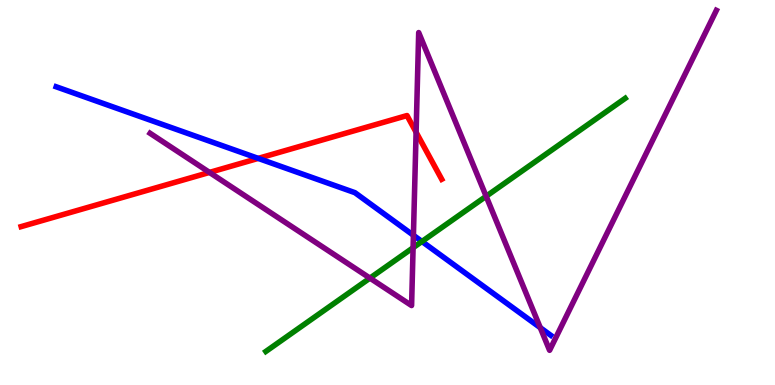[{'lines': ['blue', 'red'], 'intersections': [{'x': 3.33, 'y': 5.89}]}, {'lines': ['green', 'red'], 'intersections': []}, {'lines': ['purple', 'red'], 'intersections': [{'x': 2.7, 'y': 5.52}, {'x': 5.37, 'y': 6.57}]}, {'lines': ['blue', 'green'], 'intersections': [{'x': 5.44, 'y': 3.73}]}, {'lines': ['blue', 'purple'], 'intersections': [{'x': 5.33, 'y': 3.89}, {'x': 6.97, 'y': 1.49}]}, {'lines': ['green', 'purple'], 'intersections': [{'x': 4.77, 'y': 2.78}, {'x': 5.33, 'y': 3.57}, {'x': 6.27, 'y': 4.9}]}]